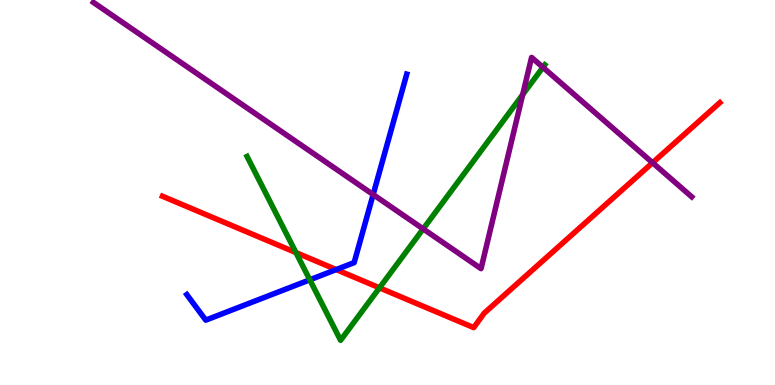[{'lines': ['blue', 'red'], 'intersections': [{'x': 4.34, 'y': 3.0}]}, {'lines': ['green', 'red'], 'intersections': [{'x': 3.82, 'y': 3.44}, {'x': 4.9, 'y': 2.52}]}, {'lines': ['purple', 'red'], 'intersections': [{'x': 8.42, 'y': 5.77}]}, {'lines': ['blue', 'green'], 'intersections': [{'x': 4.0, 'y': 2.73}]}, {'lines': ['blue', 'purple'], 'intersections': [{'x': 4.81, 'y': 4.95}]}, {'lines': ['green', 'purple'], 'intersections': [{'x': 5.46, 'y': 4.05}, {'x': 6.74, 'y': 7.54}, {'x': 7.01, 'y': 8.25}]}]